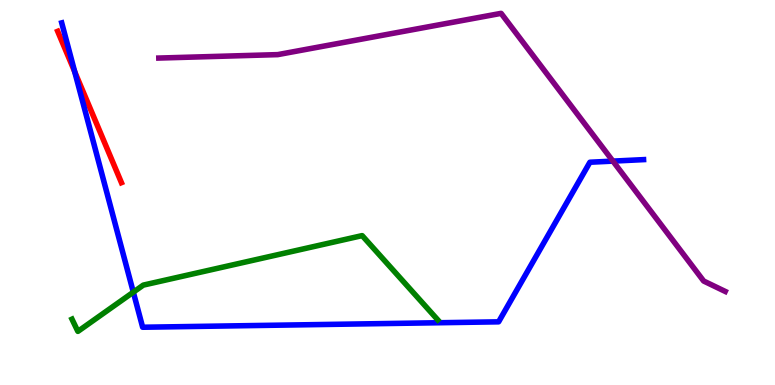[{'lines': ['blue', 'red'], 'intersections': [{'x': 0.964, 'y': 8.14}]}, {'lines': ['green', 'red'], 'intersections': []}, {'lines': ['purple', 'red'], 'intersections': []}, {'lines': ['blue', 'green'], 'intersections': [{'x': 1.72, 'y': 2.41}]}, {'lines': ['blue', 'purple'], 'intersections': [{'x': 7.91, 'y': 5.82}]}, {'lines': ['green', 'purple'], 'intersections': []}]